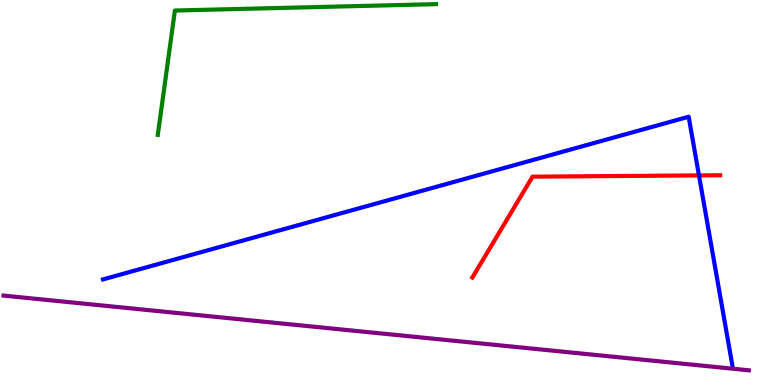[{'lines': ['blue', 'red'], 'intersections': [{'x': 9.02, 'y': 5.44}]}, {'lines': ['green', 'red'], 'intersections': []}, {'lines': ['purple', 'red'], 'intersections': []}, {'lines': ['blue', 'green'], 'intersections': []}, {'lines': ['blue', 'purple'], 'intersections': []}, {'lines': ['green', 'purple'], 'intersections': []}]